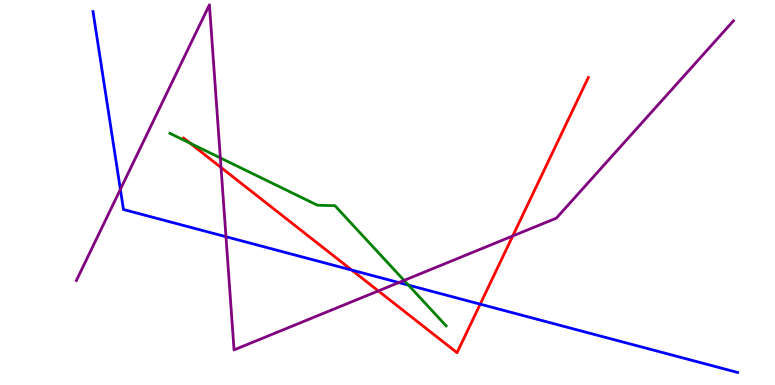[{'lines': ['blue', 'red'], 'intersections': [{'x': 4.54, 'y': 2.99}, {'x': 6.2, 'y': 2.1}]}, {'lines': ['green', 'red'], 'intersections': [{'x': 2.45, 'y': 6.28}]}, {'lines': ['purple', 'red'], 'intersections': [{'x': 2.85, 'y': 5.65}, {'x': 4.88, 'y': 2.44}, {'x': 6.62, 'y': 3.87}]}, {'lines': ['blue', 'green'], 'intersections': [{'x': 5.27, 'y': 2.59}]}, {'lines': ['blue', 'purple'], 'intersections': [{'x': 1.55, 'y': 5.08}, {'x': 2.92, 'y': 3.85}, {'x': 5.15, 'y': 2.66}]}, {'lines': ['green', 'purple'], 'intersections': [{'x': 2.84, 'y': 5.9}, {'x': 5.21, 'y': 2.72}]}]